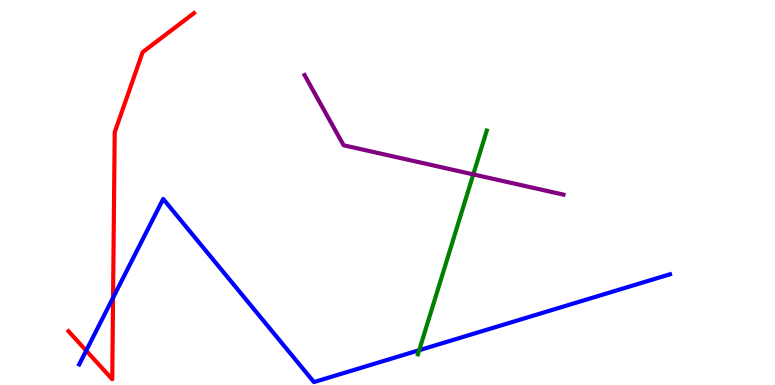[{'lines': ['blue', 'red'], 'intersections': [{'x': 1.11, 'y': 0.892}, {'x': 1.46, 'y': 2.27}]}, {'lines': ['green', 'red'], 'intersections': []}, {'lines': ['purple', 'red'], 'intersections': []}, {'lines': ['blue', 'green'], 'intersections': [{'x': 5.41, 'y': 0.904}]}, {'lines': ['blue', 'purple'], 'intersections': []}, {'lines': ['green', 'purple'], 'intersections': [{'x': 6.11, 'y': 5.47}]}]